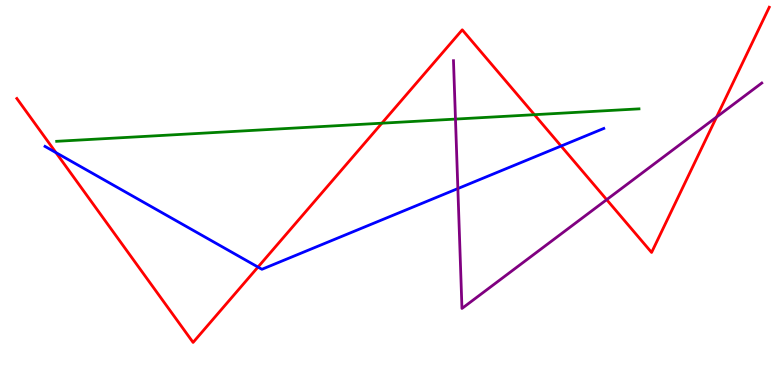[{'lines': ['blue', 'red'], 'intersections': [{'x': 0.722, 'y': 6.04}, {'x': 3.33, 'y': 3.06}, {'x': 7.24, 'y': 6.21}]}, {'lines': ['green', 'red'], 'intersections': [{'x': 4.93, 'y': 6.8}, {'x': 6.9, 'y': 7.02}]}, {'lines': ['purple', 'red'], 'intersections': [{'x': 7.83, 'y': 4.81}, {'x': 9.25, 'y': 6.96}]}, {'lines': ['blue', 'green'], 'intersections': []}, {'lines': ['blue', 'purple'], 'intersections': [{'x': 5.91, 'y': 5.1}]}, {'lines': ['green', 'purple'], 'intersections': [{'x': 5.88, 'y': 6.91}]}]